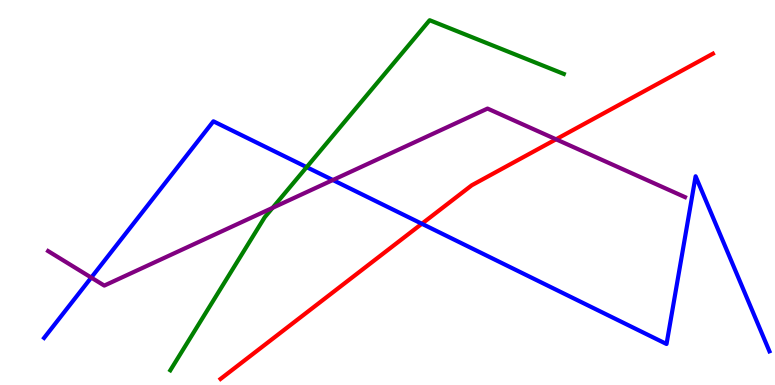[{'lines': ['blue', 'red'], 'intersections': [{'x': 5.44, 'y': 4.19}]}, {'lines': ['green', 'red'], 'intersections': []}, {'lines': ['purple', 'red'], 'intersections': [{'x': 7.17, 'y': 6.38}]}, {'lines': ['blue', 'green'], 'intersections': [{'x': 3.96, 'y': 5.66}]}, {'lines': ['blue', 'purple'], 'intersections': [{'x': 1.18, 'y': 2.79}, {'x': 4.29, 'y': 5.32}]}, {'lines': ['green', 'purple'], 'intersections': [{'x': 3.52, 'y': 4.6}]}]